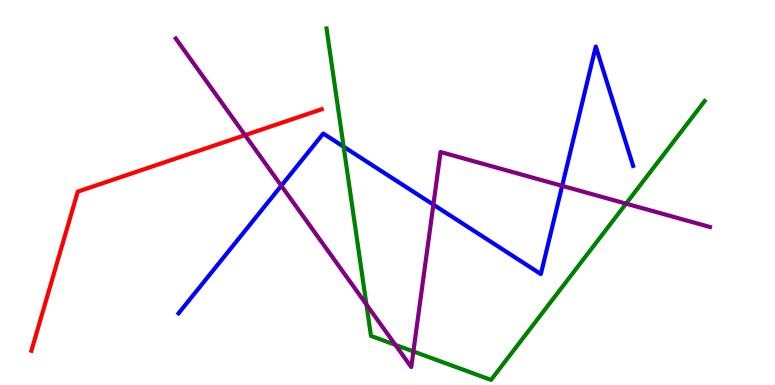[{'lines': ['blue', 'red'], 'intersections': []}, {'lines': ['green', 'red'], 'intersections': []}, {'lines': ['purple', 'red'], 'intersections': [{'x': 3.16, 'y': 6.49}]}, {'lines': ['blue', 'green'], 'intersections': [{'x': 4.43, 'y': 6.19}]}, {'lines': ['blue', 'purple'], 'intersections': [{'x': 3.63, 'y': 5.18}, {'x': 5.59, 'y': 4.68}, {'x': 7.25, 'y': 5.17}]}, {'lines': ['green', 'purple'], 'intersections': [{'x': 4.73, 'y': 2.09}, {'x': 5.1, 'y': 1.04}, {'x': 5.33, 'y': 0.871}, {'x': 8.08, 'y': 4.71}]}]